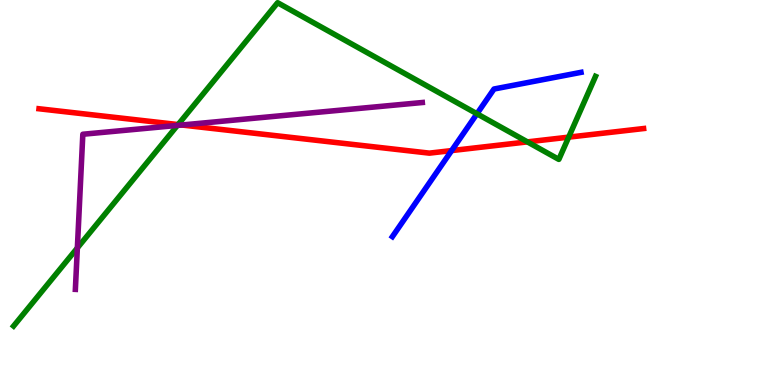[{'lines': ['blue', 'red'], 'intersections': [{'x': 5.83, 'y': 6.09}]}, {'lines': ['green', 'red'], 'intersections': [{'x': 2.3, 'y': 6.76}, {'x': 6.81, 'y': 6.31}, {'x': 7.34, 'y': 6.44}]}, {'lines': ['purple', 'red'], 'intersections': [{'x': 2.35, 'y': 6.75}]}, {'lines': ['blue', 'green'], 'intersections': [{'x': 6.15, 'y': 7.04}]}, {'lines': ['blue', 'purple'], 'intersections': []}, {'lines': ['green', 'purple'], 'intersections': [{'x': 0.998, 'y': 3.56}, {'x': 2.29, 'y': 6.74}]}]